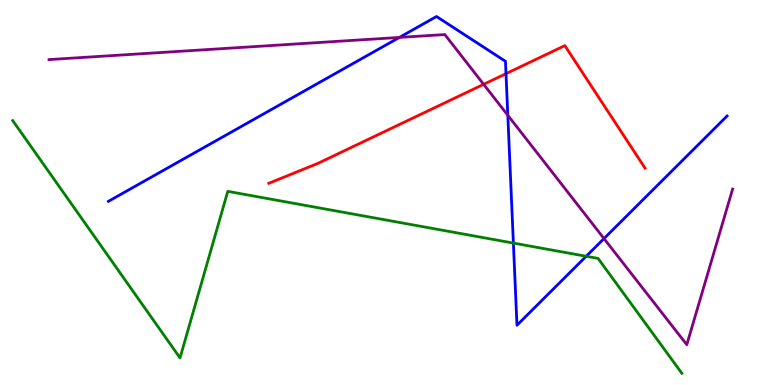[{'lines': ['blue', 'red'], 'intersections': [{'x': 6.53, 'y': 8.09}]}, {'lines': ['green', 'red'], 'intersections': []}, {'lines': ['purple', 'red'], 'intersections': [{'x': 6.24, 'y': 7.81}]}, {'lines': ['blue', 'green'], 'intersections': [{'x': 6.62, 'y': 3.69}, {'x': 7.56, 'y': 3.34}]}, {'lines': ['blue', 'purple'], 'intersections': [{'x': 5.15, 'y': 9.03}, {'x': 6.55, 'y': 7.01}, {'x': 7.79, 'y': 3.8}]}, {'lines': ['green', 'purple'], 'intersections': []}]